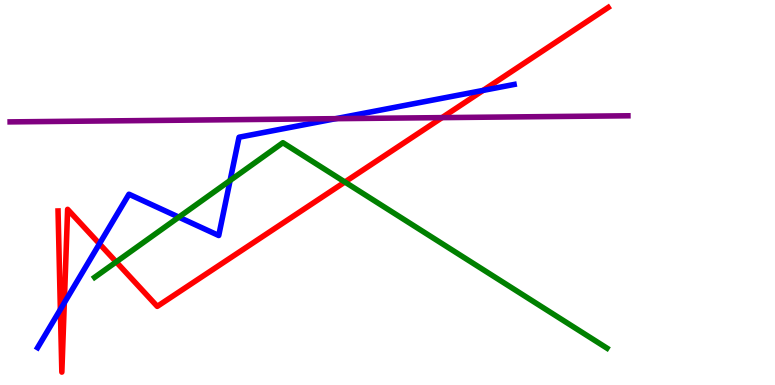[{'lines': ['blue', 'red'], 'intersections': [{'x': 0.779, 'y': 1.96}, {'x': 0.83, 'y': 2.13}, {'x': 1.28, 'y': 3.67}, {'x': 6.23, 'y': 7.65}]}, {'lines': ['green', 'red'], 'intersections': [{'x': 1.5, 'y': 3.2}, {'x': 4.45, 'y': 5.27}]}, {'lines': ['purple', 'red'], 'intersections': [{'x': 5.7, 'y': 6.94}]}, {'lines': ['blue', 'green'], 'intersections': [{'x': 2.31, 'y': 4.36}, {'x': 2.97, 'y': 5.31}]}, {'lines': ['blue', 'purple'], 'intersections': [{'x': 4.33, 'y': 6.92}]}, {'lines': ['green', 'purple'], 'intersections': []}]